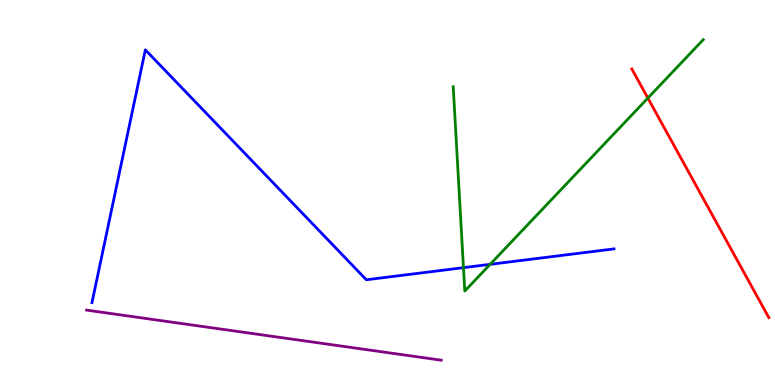[{'lines': ['blue', 'red'], 'intersections': []}, {'lines': ['green', 'red'], 'intersections': [{'x': 8.36, 'y': 7.45}]}, {'lines': ['purple', 'red'], 'intersections': []}, {'lines': ['blue', 'green'], 'intersections': [{'x': 5.98, 'y': 3.05}, {'x': 6.32, 'y': 3.13}]}, {'lines': ['blue', 'purple'], 'intersections': []}, {'lines': ['green', 'purple'], 'intersections': []}]